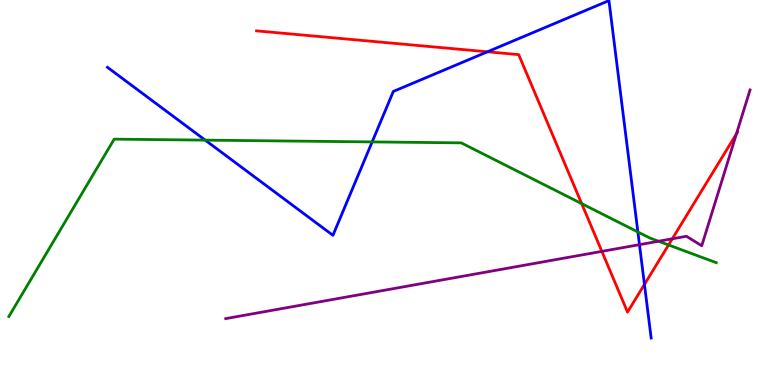[{'lines': ['blue', 'red'], 'intersections': [{'x': 6.29, 'y': 8.65}, {'x': 8.32, 'y': 2.61}]}, {'lines': ['green', 'red'], 'intersections': [{'x': 7.51, 'y': 4.71}, {'x': 8.63, 'y': 3.64}]}, {'lines': ['purple', 'red'], 'intersections': [{'x': 7.77, 'y': 3.47}, {'x': 8.68, 'y': 3.8}, {'x': 9.5, 'y': 6.52}]}, {'lines': ['blue', 'green'], 'intersections': [{'x': 2.65, 'y': 6.36}, {'x': 4.8, 'y': 6.31}, {'x': 8.23, 'y': 3.97}]}, {'lines': ['blue', 'purple'], 'intersections': [{'x': 8.25, 'y': 3.65}]}, {'lines': ['green', 'purple'], 'intersections': [{'x': 8.5, 'y': 3.73}]}]